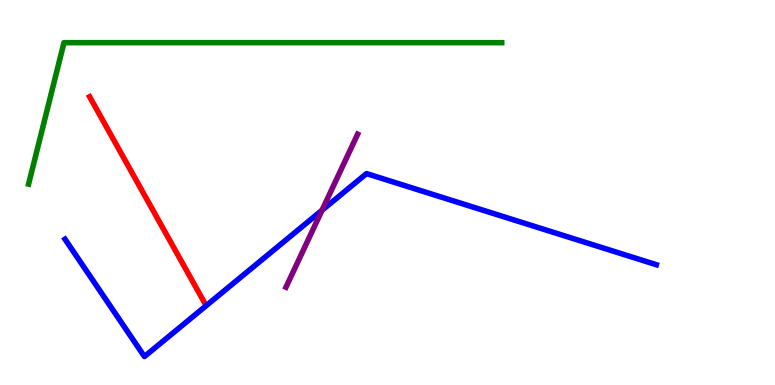[{'lines': ['blue', 'red'], 'intersections': []}, {'lines': ['green', 'red'], 'intersections': []}, {'lines': ['purple', 'red'], 'intersections': []}, {'lines': ['blue', 'green'], 'intersections': []}, {'lines': ['blue', 'purple'], 'intersections': [{'x': 4.16, 'y': 4.54}]}, {'lines': ['green', 'purple'], 'intersections': []}]